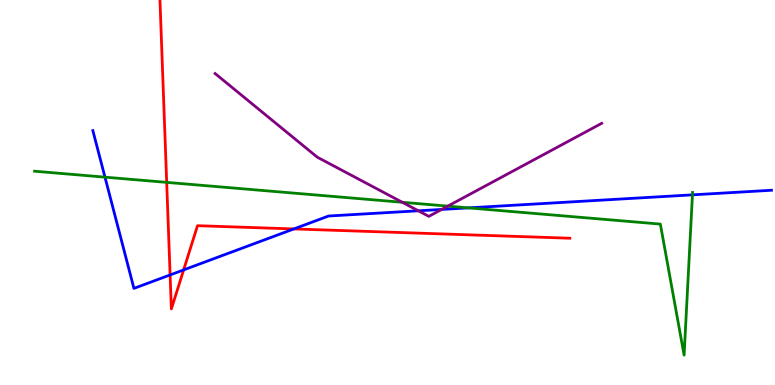[{'lines': ['blue', 'red'], 'intersections': [{'x': 2.2, 'y': 2.86}, {'x': 2.37, 'y': 2.99}, {'x': 3.79, 'y': 4.05}]}, {'lines': ['green', 'red'], 'intersections': [{'x': 2.15, 'y': 5.26}]}, {'lines': ['purple', 'red'], 'intersections': []}, {'lines': ['blue', 'green'], 'intersections': [{'x': 1.35, 'y': 5.4}, {'x': 6.04, 'y': 4.6}, {'x': 8.93, 'y': 4.94}]}, {'lines': ['blue', 'purple'], 'intersections': [{'x': 5.4, 'y': 4.52}, {'x': 5.7, 'y': 4.56}]}, {'lines': ['green', 'purple'], 'intersections': [{'x': 5.19, 'y': 4.75}, {'x': 5.78, 'y': 4.65}]}]